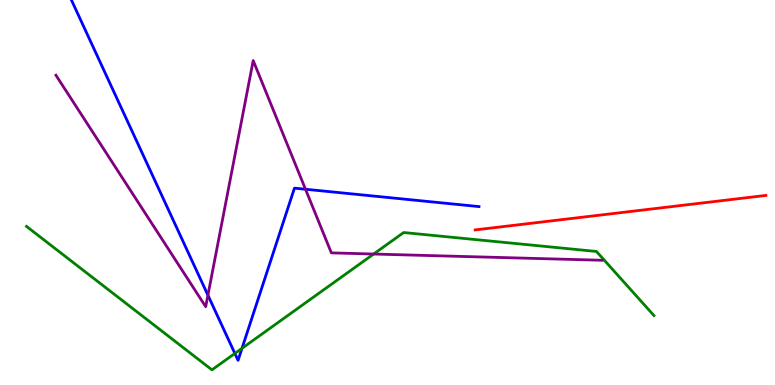[{'lines': ['blue', 'red'], 'intersections': []}, {'lines': ['green', 'red'], 'intersections': []}, {'lines': ['purple', 'red'], 'intersections': []}, {'lines': ['blue', 'green'], 'intersections': [{'x': 3.03, 'y': 0.82}, {'x': 3.12, 'y': 0.952}]}, {'lines': ['blue', 'purple'], 'intersections': [{'x': 2.68, 'y': 2.33}, {'x': 3.94, 'y': 5.08}]}, {'lines': ['green', 'purple'], 'intersections': [{'x': 4.82, 'y': 3.4}]}]